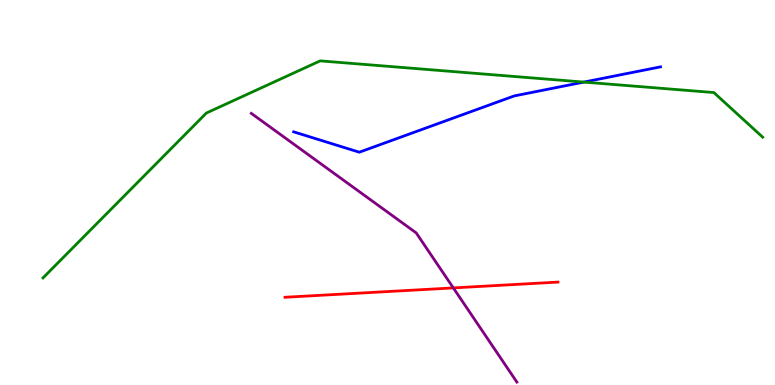[{'lines': ['blue', 'red'], 'intersections': []}, {'lines': ['green', 'red'], 'intersections': []}, {'lines': ['purple', 'red'], 'intersections': [{'x': 5.85, 'y': 2.52}]}, {'lines': ['blue', 'green'], 'intersections': [{'x': 7.53, 'y': 7.87}]}, {'lines': ['blue', 'purple'], 'intersections': []}, {'lines': ['green', 'purple'], 'intersections': []}]